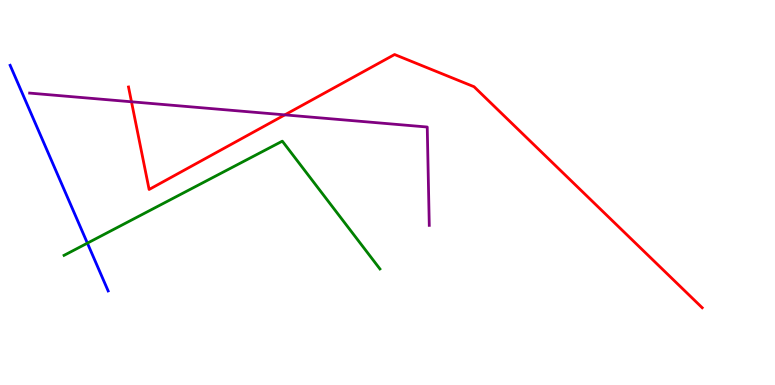[{'lines': ['blue', 'red'], 'intersections': []}, {'lines': ['green', 'red'], 'intersections': []}, {'lines': ['purple', 'red'], 'intersections': [{'x': 1.7, 'y': 7.36}, {'x': 3.68, 'y': 7.02}]}, {'lines': ['blue', 'green'], 'intersections': [{'x': 1.13, 'y': 3.68}]}, {'lines': ['blue', 'purple'], 'intersections': []}, {'lines': ['green', 'purple'], 'intersections': []}]